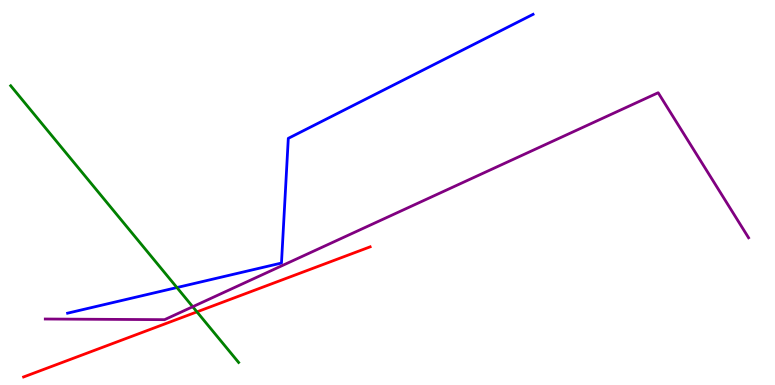[{'lines': ['blue', 'red'], 'intersections': []}, {'lines': ['green', 'red'], 'intersections': [{'x': 2.54, 'y': 1.9}]}, {'lines': ['purple', 'red'], 'intersections': []}, {'lines': ['blue', 'green'], 'intersections': [{'x': 2.28, 'y': 2.53}]}, {'lines': ['blue', 'purple'], 'intersections': []}, {'lines': ['green', 'purple'], 'intersections': [{'x': 2.49, 'y': 2.03}]}]